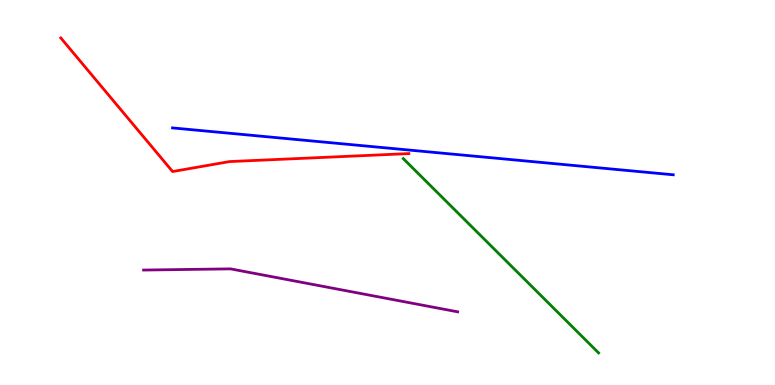[{'lines': ['blue', 'red'], 'intersections': []}, {'lines': ['green', 'red'], 'intersections': []}, {'lines': ['purple', 'red'], 'intersections': []}, {'lines': ['blue', 'green'], 'intersections': []}, {'lines': ['blue', 'purple'], 'intersections': []}, {'lines': ['green', 'purple'], 'intersections': []}]